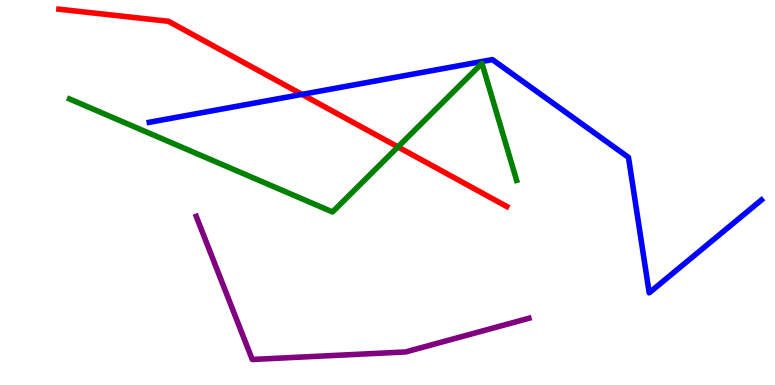[{'lines': ['blue', 'red'], 'intersections': [{'x': 3.9, 'y': 7.55}]}, {'lines': ['green', 'red'], 'intersections': [{'x': 5.13, 'y': 6.18}]}, {'lines': ['purple', 'red'], 'intersections': []}, {'lines': ['blue', 'green'], 'intersections': []}, {'lines': ['blue', 'purple'], 'intersections': []}, {'lines': ['green', 'purple'], 'intersections': []}]